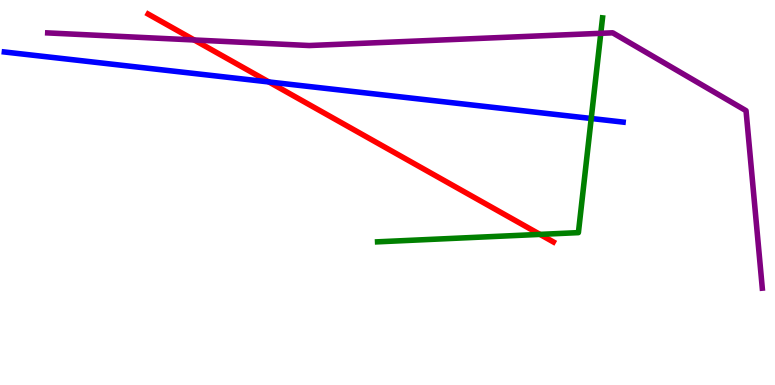[{'lines': ['blue', 'red'], 'intersections': [{'x': 3.47, 'y': 7.87}]}, {'lines': ['green', 'red'], 'intersections': [{'x': 6.97, 'y': 3.91}]}, {'lines': ['purple', 'red'], 'intersections': [{'x': 2.51, 'y': 8.96}]}, {'lines': ['blue', 'green'], 'intersections': [{'x': 7.63, 'y': 6.92}]}, {'lines': ['blue', 'purple'], 'intersections': []}, {'lines': ['green', 'purple'], 'intersections': [{'x': 7.75, 'y': 9.13}]}]